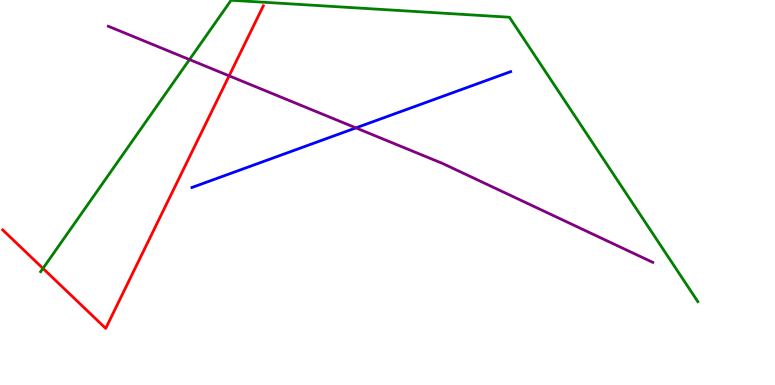[{'lines': ['blue', 'red'], 'intersections': []}, {'lines': ['green', 'red'], 'intersections': [{'x': 0.555, 'y': 3.03}]}, {'lines': ['purple', 'red'], 'intersections': [{'x': 2.96, 'y': 8.03}]}, {'lines': ['blue', 'green'], 'intersections': []}, {'lines': ['blue', 'purple'], 'intersections': [{'x': 4.59, 'y': 6.68}]}, {'lines': ['green', 'purple'], 'intersections': [{'x': 2.44, 'y': 8.45}]}]